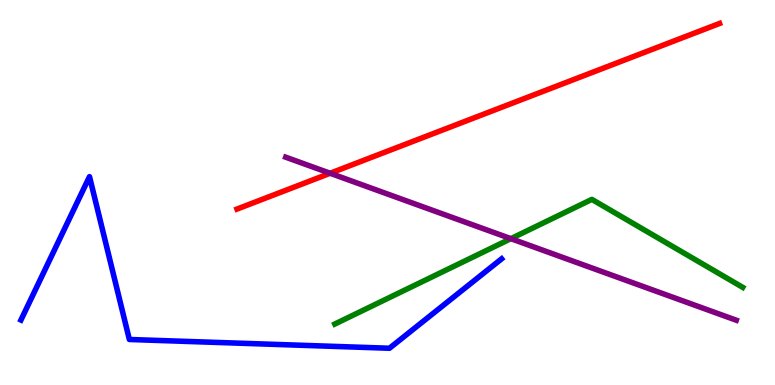[{'lines': ['blue', 'red'], 'intersections': []}, {'lines': ['green', 'red'], 'intersections': []}, {'lines': ['purple', 'red'], 'intersections': [{'x': 4.26, 'y': 5.5}]}, {'lines': ['blue', 'green'], 'intersections': []}, {'lines': ['blue', 'purple'], 'intersections': []}, {'lines': ['green', 'purple'], 'intersections': [{'x': 6.59, 'y': 3.8}]}]